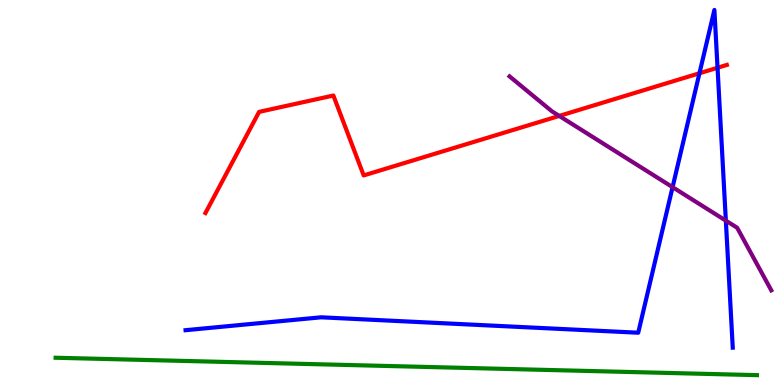[{'lines': ['blue', 'red'], 'intersections': [{'x': 9.03, 'y': 8.1}, {'x': 9.26, 'y': 8.24}]}, {'lines': ['green', 'red'], 'intersections': []}, {'lines': ['purple', 'red'], 'intersections': [{'x': 7.22, 'y': 6.99}]}, {'lines': ['blue', 'green'], 'intersections': []}, {'lines': ['blue', 'purple'], 'intersections': [{'x': 8.68, 'y': 5.14}, {'x': 9.37, 'y': 4.27}]}, {'lines': ['green', 'purple'], 'intersections': []}]